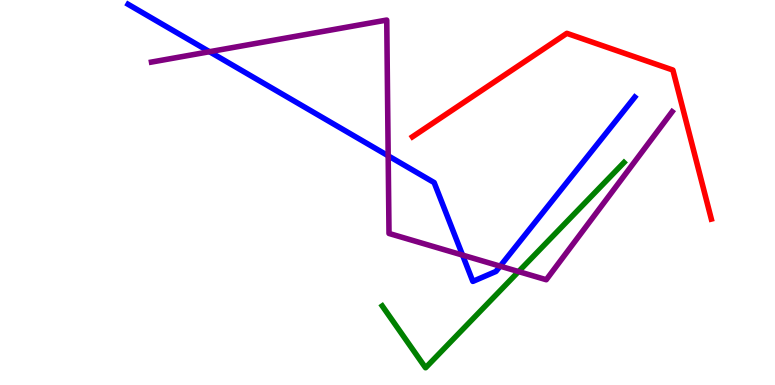[{'lines': ['blue', 'red'], 'intersections': []}, {'lines': ['green', 'red'], 'intersections': []}, {'lines': ['purple', 'red'], 'intersections': []}, {'lines': ['blue', 'green'], 'intersections': []}, {'lines': ['blue', 'purple'], 'intersections': [{'x': 2.7, 'y': 8.66}, {'x': 5.01, 'y': 5.95}, {'x': 5.97, 'y': 3.37}, {'x': 6.45, 'y': 3.09}]}, {'lines': ['green', 'purple'], 'intersections': [{'x': 6.69, 'y': 2.95}]}]